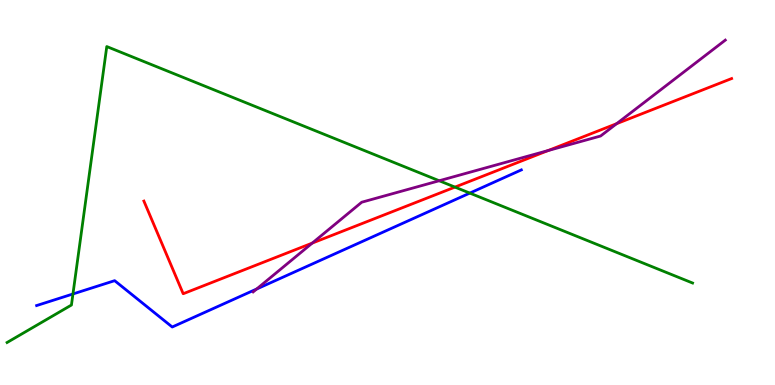[{'lines': ['blue', 'red'], 'intersections': []}, {'lines': ['green', 'red'], 'intersections': [{'x': 5.87, 'y': 5.14}]}, {'lines': ['purple', 'red'], 'intersections': [{'x': 4.03, 'y': 3.69}, {'x': 7.07, 'y': 6.09}, {'x': 7.96, 'y': 6.79}]}, {'lines': ['blue', 'green'], 'intersections': [{'x': 0.941, 'y': 2.36}, {'x': 6.06, 'y': 4.98}]}, {'lines': ['blue', 'purple'], 'intersections': [{'x': 3.31, 'y': 2.49}]}, {'lines': ['green', 'purple'], 'intersections': [{'x': 5.67, 'y': 5.31}]}]